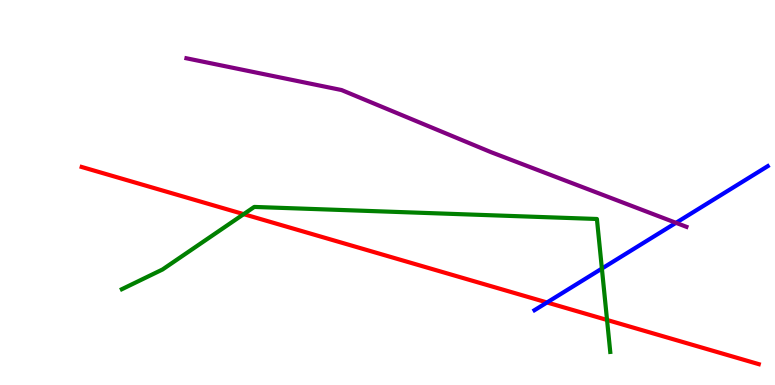[{'lines': ['blue', 'red'], 'intersections': [{'x': 7.06, 'y': 2.14}]}, {'lines': ['green', 'red'], 'intersections': [{'x': 3.14, 'y': 4.44}, {'x': 7.83, 'y': 1.69}]}, {'lines': ['purple', 'red'], 'intersections': []}, {'lines': ['blue', 'green'], 'intersections': [{'x': 7.77, 'y': 3.02}]}, {'lines': ['blue', 'purple'], 'intersections': [{'x': 8.72, 'y': 4.21}]}, {'lines': ['green', 'purple'], 'intersections': []}]